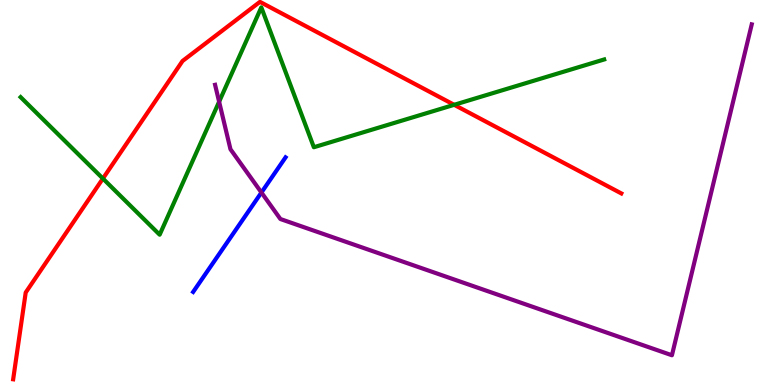[{'lines': ['blue', 'red'], 'intersections': []}, {'lines': ['green', 'red'], 'intersections': [{'x': 1.33, 'y': 5.36}, {'x': 5.86, 'y': 7.28}]}, {'lines': ['purple', 'red'], 'intersections': []}, {'lines': ['blue', 'green'], 'intersections': []}, {'lines': ['blue', 'purple'], 'intersections': [{'x': 3.37, 'y': 5.0}]}, {'lines': ['green', 'purple'], 'intersections': [{'x': 2.83, 'y': 7.36}]}]